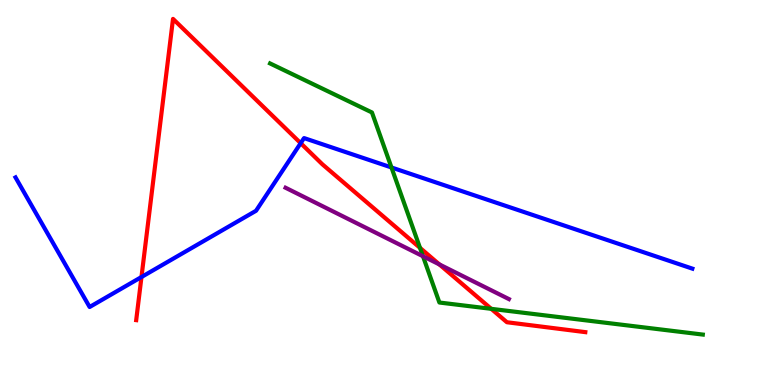[{'lines': ['blue', 'red'], 'intersections': [{'x': 1.83, 'y': 2.8}, {'x': 3.88, 'y': 6.28}]}, {'lines': ['green', 'red'], 'intersections': [{'x': 5.42, 'y': 3.56}, {'x': 6.34, 'y': 1.98}]}, {'lines': ['purple', 'red'], 'intersections': [{'x': 5.67, 'y': 3.13}]}, {'lines': ['blue', 'green'], 'intersections': [{'x': 5.05, 'y': 5.65}]}, {'lines': ['blue', 'purple'], 'intersections': []}, {'lines': ['green', 'purple'], 'intersections': [{'x': 5.46, 'y': 3.34}]}]